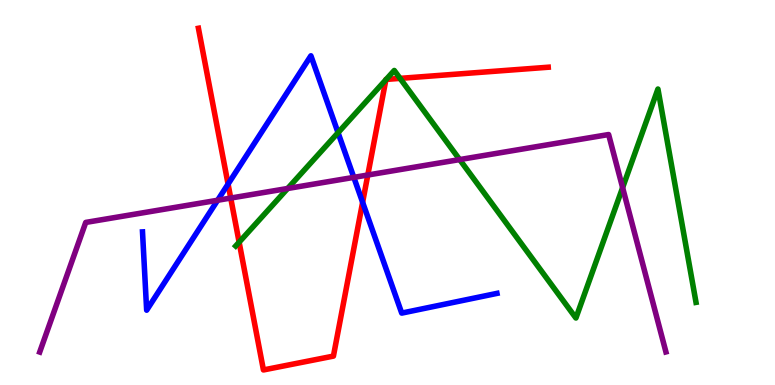[{'lines': ['blue', 'red'], 'intersections': [{'x': 2.94, 'y': 5.22}, {'x': 4.68, 'y': 4.75}]}, {'lines': ['green', 'red'], 'intersections': [{'x': 3.09, 'y': 3.71}, {'x': 4.98, 'y': 7.93}, {'x': 4.98, 'y': 7.94}, {'x': 5.16, 'y': 7.96}]}, {'lines': ['purple', 'red'], 'intersections': [{'x': 2.98, 'y': 4.86}, {'x': 4.75, 'y': 5.45}]}, {'lines': ['blue', 'green'], 'intersections': [{'x': 4.36, 'y': 6.55}]}, {'lines': ['blue', 'purple'], 'intersections': [{'x': 2.81, 'y': 4.8}, {'x': 4.57, 'y': 5.39}]}, {'lines': ['green', 'purple'], 'intersections': [{'x': 3.71, 'y': 5.1}, {'x': 5.93, 'y': 5.86}, {'x': 8.03, 'y': 5.13}]}]